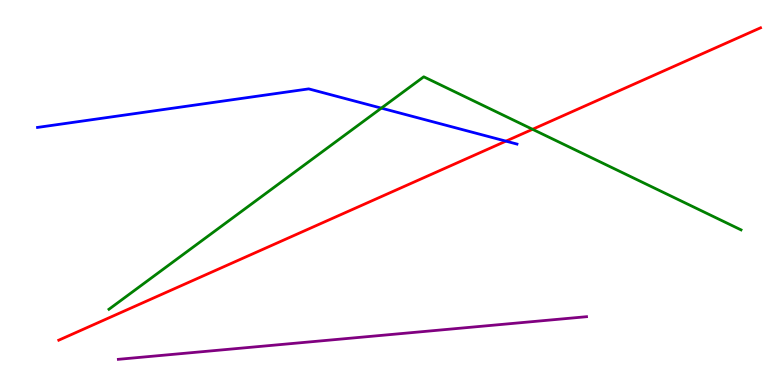[{'lines': ['blue', 'red'], 'intersections': [{'x': 6.53, 'y': 6.33}]}, {'lines': ['green', 'red'], 'intersections': [{'x': 6.87, 'y': 6.64}]}, {'lines': ['purple', 'red'], 'intersections': []}, {'lines': ['blue', 'green'], 'intersections': [{'x': 4.92, 'y': 7.19}]}, {'lines': ['blue', 'purple'], 'intersections': []}, {'lines': ['green', 'purple'], 'intersections': []}]